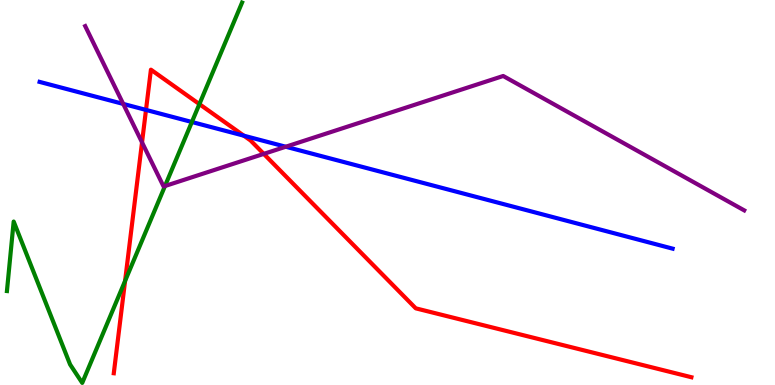[{'lines': ['blue', 'red'], 'intersections': [{'x': 1.88, 'y': 7.15}, {'x': 3.15, 'y': 6.48}]}, {'lines': ['green', 'red'], 'intersections': [{'x': 1.61, 'y': 2.7}, {'x': 2.57, 'y': 7.3}]}, {'lines': ['purple', 'red'], 'intersections': [{'x': 1.83, 'y': 6.3}, {'x': 3.4, 'y': 6.0}]}, {'lines': ['blue', 'green'], 'intersections': [{'x': 2.48, 'y': 6.83}]}, {'lines': ['blue', 'purple'], 'intersections': [{'x': 1.59, 'y': 7.3}, {'x': 3.69, 'y': 6.19}]}, {'lines': ['green', 'purple'], 'intersections': [{'x': 2.13, 'y': 5.17}]}]